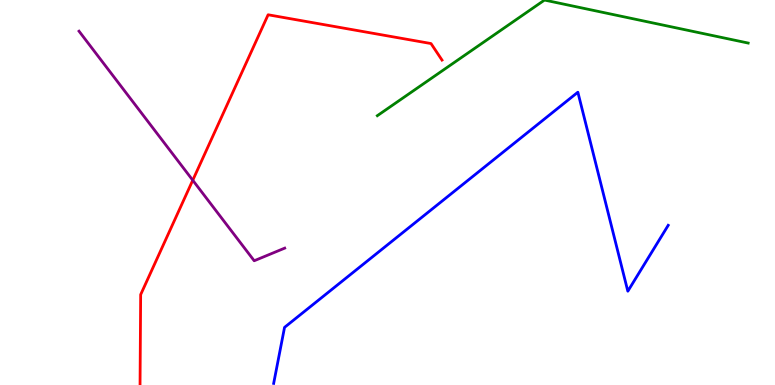[{'lines': ['blue', 'red'], 'intersections': []}, {'lines': ['green', 'red'], 'intersections': []}, {'lines': ['purple', 'red'], 'intersections': [{'x': 2.49, 'y': 5.32}]}, {'lines': ['blue', 'green'], 'intersections': []}, {'lines': ['blue', 'purple'], 'intersections': []}, {'lines': ['green', 'purple'], 'intersections': []}]